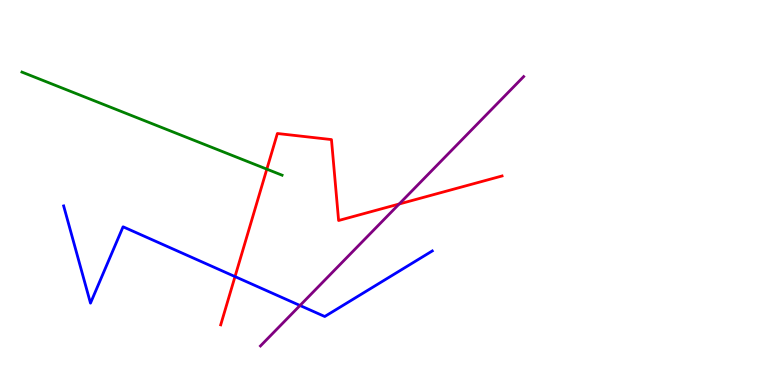[{'lines': ['blue', 'red'], 'intersections': [{'x': 3.03, 'y': 2.82}]}, {'lines': ['green', 'red'], 'intersections': [{'x': 3.44, 'y': 5.61}]}, {'lines': ['purple', 'red'], 'intersections': [{'x': 5.15, 'y': 4.7}]}, {'lines': ['blue', 'green'], 'intersections': []}, {'lines': ['blue', 'purple'], 'intersections': [{'x': 3.87, 'y': 2.07}]}, {'lines': ['green', 'purple'], 'intersections': []}]